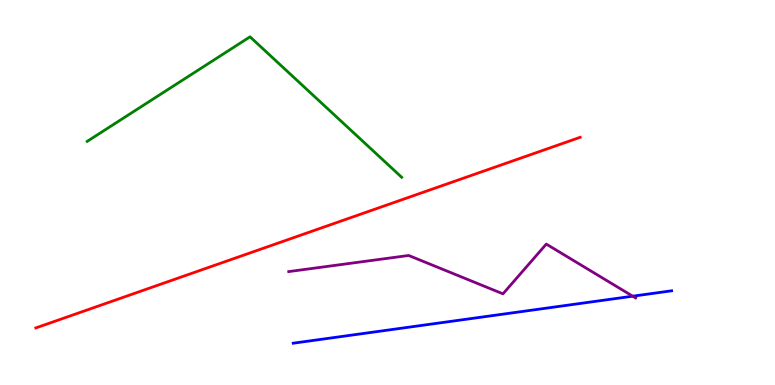[{'lines': ['blue', 'red'], 'intersections': []}, {'lines': ['green', 'red'], 'intersections': []}, {'lines': ['purple', 'red'], 'intersections': []}, {'lines': ['blue', 'green'], 'intersections': []}, {'lines': ['blue', 'purple'], 'intersections': [{'x': 8.16, 'y': 2.31}]}, {'lines': ['green', 'purple'], 'intersections': []}]